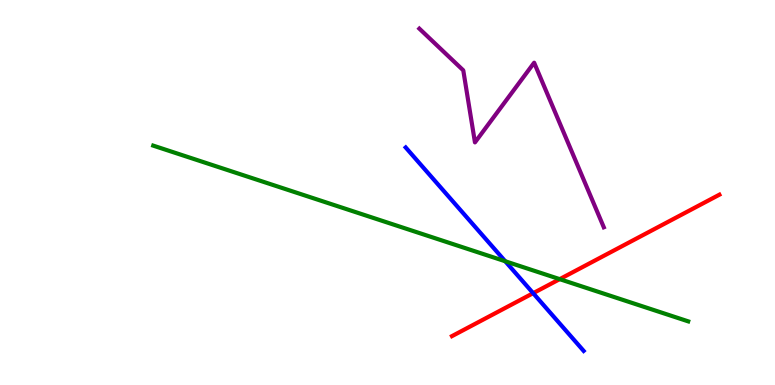[{'lines': ['blue', 'red'], 'intersections': [{'x': 6.88, 'y': 2.38}]}, {'lines': ['green', 'red'], 'intersections': [{'x': 7.22, 'y': 2.75}]}, {'lines': ['purple', 'red'], 'intersections': []}, {'lines': ['blue', 'green'], 'intersections': [{'x': 6.52, 'y': 3.21}]}, {'lines': ['blue', 'purple'], 'intersections': []}, {'lines': ['green', 'purple'], 'intersections': []}]